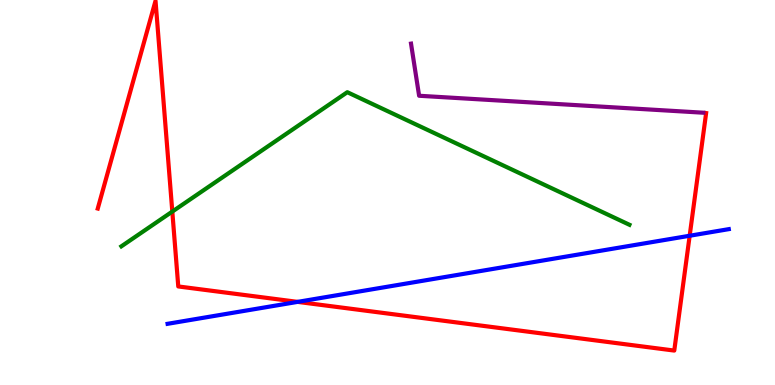[{'lines': ['blue', 'red'], 'intersections': [{'x': 3.84, 'y': 2.16}, {'x': 8.9, 'y': 3.88}]}, {'lines': ['green', 'red'], 'intersections': [{'x': 2.22, 'y': 4.5}]}, {'lines': ['purple', 'red'], 'intersections': []}, {'lines': ['blue', 'green'], 'intersections': []}, {'lines': ['blue', 'purple'], 'intersections': []}, {'lines': ['green', 'purple'], 'intersections': []}]